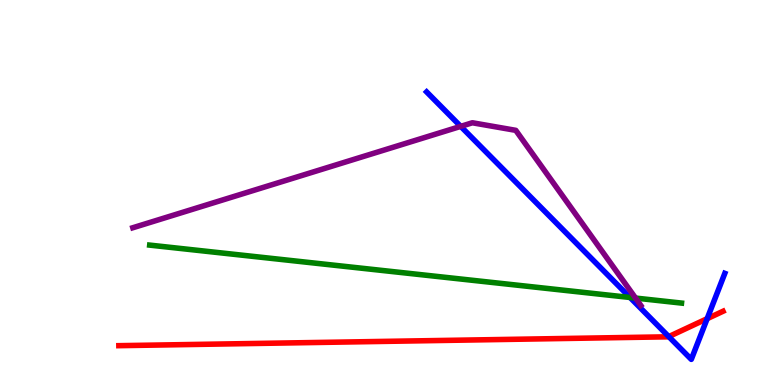[{'lines': ['blue', 'red'], 'intersections': [{'x': 8.63, 'y': 1.26}, {'x': 9.12, 'y': 1.72}]}, {'lines': ['green', 'red'], 'intersections': []}, {'lines': ['purple', 'red'], 'intersections': []}, {'lines': ['blue', 'green'], 'intersections': [{'x': 8.13, 'y': 2.27}]}, {'lines': ['blue', 'purple'], 'intersections': [{'x': 5.94, 'y': 6.72}]}, {'lines': ['green', 'purple'], 'intersections': [{'x': 8.2, 'y': 2.26}]}]